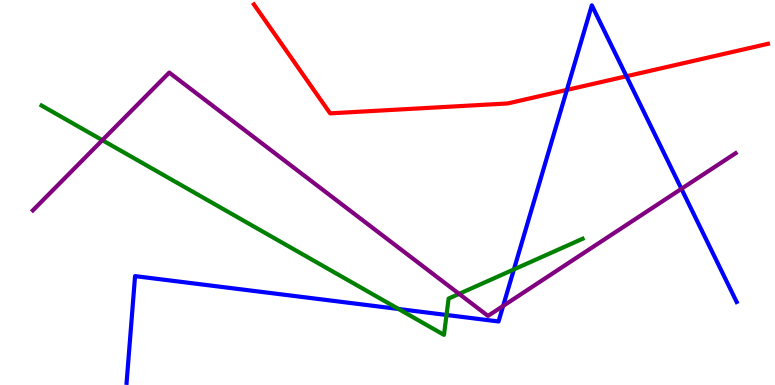[{'lines': ['blue', 'red'], 'intersections': [{'x': 7.31, 'y': 7.66}, {'x': 8.08, 'y': 8.02}]}, {'lines': ['green', 'red'], 'intersections': []}, {'lines': ['purple', 'red'], 'intersections': []}, {'lines': ['blue', 'green'], 'intersections': [{'x': 5.14, 'y': 1.97}, {'x': 5.76, 'y': 1.82}, {'x': 6.63, 'y': 3.0}]}, {'lines': ['blue', 'purple'], 'intersections': [{'x': 6.49, 'y': 2.05}, {'x': 8.79, 'y': 5.1}]}, {'lines': ['green', 'purple'], 'intersections': [{'x': 1.32, 'y': 6.36}, {'x': 5.92, 'y': 2.37}]}]